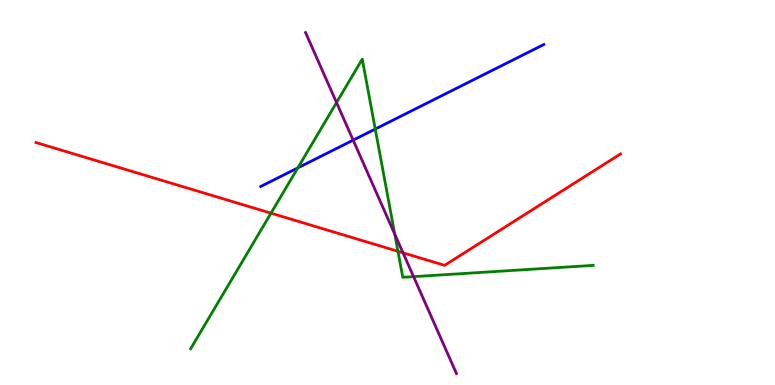[{'lines': ['blue', 'red'], 'intersections': []}, {'lines': ['green', 'red'], 'intersections': [{'x': 3.5, 'y': 4.46}, {'x': 5.13, 'y': 3.47}]}, {'lines': ['purple', 'red'], 'intersections': [{'x': 5.2, 'y': 3.43}]}, {'lines': ['blue', 'green'], 'intersections': [{'x': 3.84, 'y': 5.64}, {'x': 4.84, 'y': 6.65}]}, {'lines': ['blue', 'purple'], 'intersections': [{'x': 4.56, 'y': 6.36}]}, {'lines': ['green', 'purple'], 'intersections': [{'x': 4.34, 'y': 7.34}, {'x': 5.09, 'y': 3.92}, {'x': 5.34, 'y': 2.81}]}]